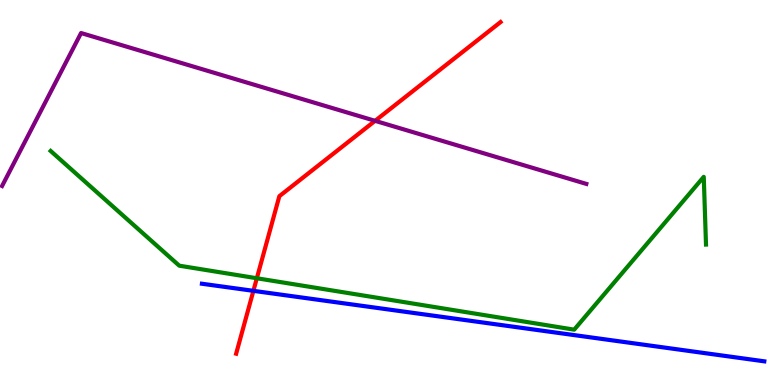[{'lines': ['blue', 'red'], 'intersections': [{'x': 3.27, 'y': 2.45}]}, {'lines': ['green', 'red'], 'intersections': [{'x': 3.31, 'y': 2.77}]}, {'lines': ['purple', 'red'], 'intersections': [{'x': 4.84, 'y': 6.86}]}, {'lines': ['blue', 'green'], 'intersections': []}, {'lines': ['blue', 'purple'], 'intersections': []}, {'lines': ['green', 'purple'], 'intersections': []}]